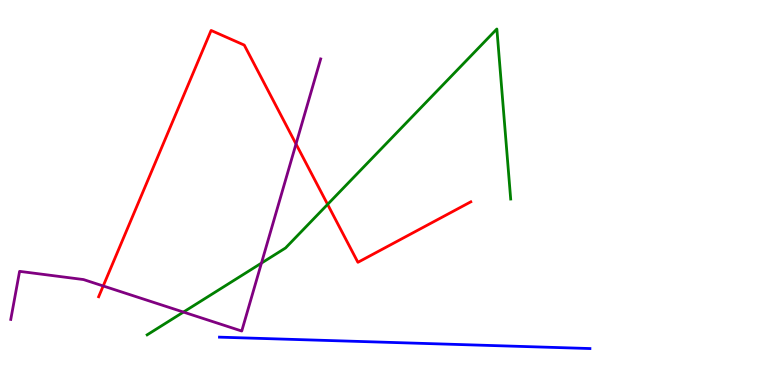[{'lines': ['blue', 'red'], 'intersections': []}, {'lines': ['green', 'red'], 'intersections': [{'x': 4.23, 'y': 4.69}]}, {'lines': ['purple', 'red'], 'intersections': [{'x': 1.33, 'y': 2.57}, {'x': 3.82, 'y': 6.26}]}, {'lines': ['blue', 'green'], 'intersections': []}, {'lines': ['blue', 'purple'], 'intersections': []}, {'lines': ['green', 'purple'], 'intersections': [{'x': 2.37, 'y': 1.89}, {'x': 3.37, 'y': 3.17}]}]